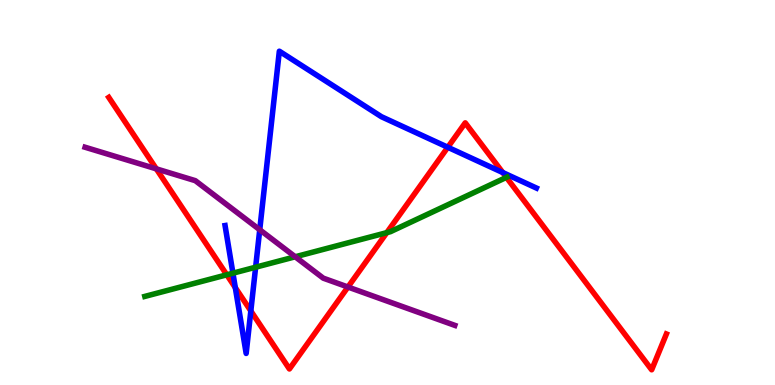[{'lines': ['blue', 'red'], 'intersections': [{'x': 3.04, 'y': 2.53}, {'x': 3.24, 'y': 1.92}, {'x': 5.78, 'y': 6.18}, {'x': 6.49, 'y': 5.52}]}, {'lines': ['green', 'red'], 'intersections': [{'x': 2.93, 'y': 2.86}, {'x': 4.99, 'y': 3.96}, {'x': 6.53, 'y': 5.39}]}, {'lines': ['purple', 'red'], 'intersections': [{'x': 2.02, 'y': 5.61}, {'x': 4.49, 'y': 2.54}]}, {'lines': ['blue', 'green'], 'intersections': [{'x': 3.01, 'y': 2.9}, {'x': 3.3, 'y': 3.06}]}, {'lines': ['blue', 'purple'], 'intersections': [{'x': 3.35, 'y': 4.03}]}, {'lines': ['green', 'purple'], 'intersections': [{'x': 3.81, 'y': 3.33}]}]